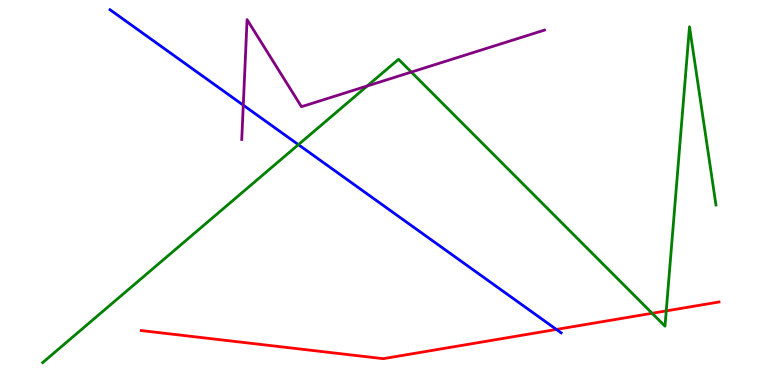[{'lines': ['blue', 'red'], 'intersections': [{'x': 7.18, 'y': 1.44}]}, {'lines': ['green', 'red'], 'intersections': [{'x': 8.41, 'y': 1.86}, {'x': 8.6, 'y': 1.92}]}, {'lines': ['purple', 'red'], 'intersections': []}, {'lines': ['blue', 'green'], 'intersections': [{'x': 3.85, 'y': 6.24}]}, {'lines': ['blue', 'purple'], 'intersections': [{'x': 3.14, 'y': 7.27}]}, {'lines': ['green', 'purple'], 'intersections': [{'x': 4.74, 'y': 7.77}, {'x': 5.31, 'y': 8.13}]}]